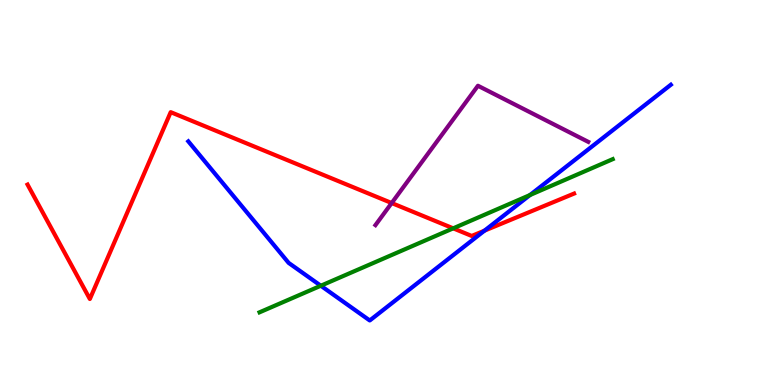[{'lines': ['blue', 'red'], 'intersections': [{'x': 6.25, 'y': 4.01}]}, {'lines': ['green', 'red'], 'intersections': [{'x': 5.85, 'y': 4.07}]}, {'lines': ['purple', 'red'], 'intersections': [{'x': 5.05, 'y': 4.73}]}, {'lines': ['blue', 'green'], 'intersections': [{'x': 4.14, 'y': 2.58}, {'x': 6.84, 'y': 4.93}]}, {'lines': ['blue', 'purple'], 'intersections': []}, {'lines': ['green', 'purple'], 'intersections': []}]